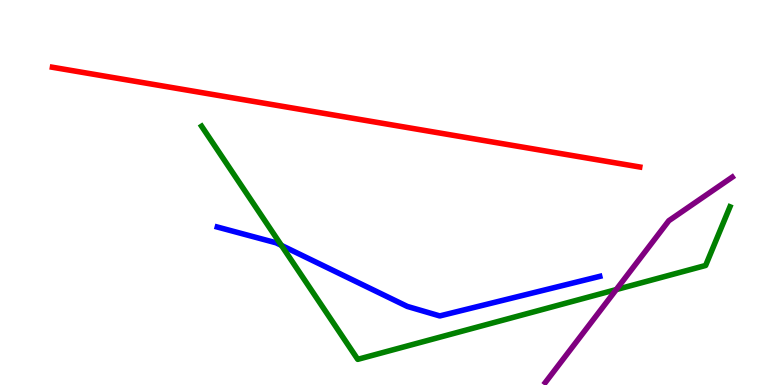[{'lines': ['blue', 'red'], 'intersections': []}, {'lines': ['green', 'red'], 'intersections': []}, {'lines': ['purple', 'red'], 'intersections': []}, {'lines': ['blue', 'green'], 'intersections': [{'x': 3.63, 'y': 3.63}]}, {'lines': ['blue', 'purple'], 'intersections': []}, {'lines': ['green', 'purple'], 'intersections': [{'x': 7.95, 'y': 2.48}]}]